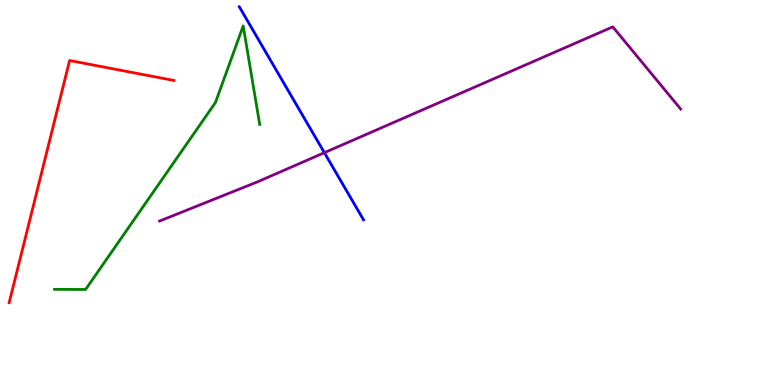[{'lines': ['blue', 'red'], 'intersections': []}, {'lines': ['green', 'red'], 'intersections': []}, {'lines': ['purple', 'red'], 'intersections': []}, {'lines': ['blue', 'green'], 'intersections': []}, {'lines': ['blue', 'purple'], 'intersections': [{'x': 4.19, 'y': 6.03}]}, {'lines': ['green', 'purple'], 'intersections': []}]